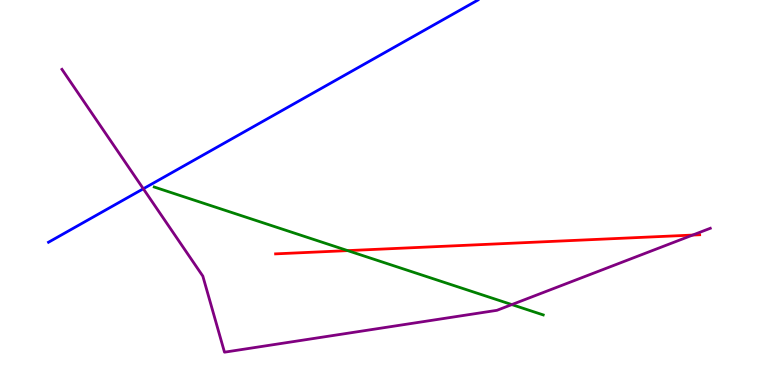[{'lines': ['blue', 'red'], 'intersections': []}, {'lines': ['green', 'red'], 'intersections': [{'x': 4.49, 'y': 3.49}]}, {'lines': ['purple', 'red'], 'intersections': [{'x': 8.94, 'y': 3.89}]}, {'lines': ['blue', 'green'], 'intersections': []}, {'lines': ['blue', 'purple'], 'intersections': [{'x': 1.85, 'y': 5.1}]}, {'lines': ['green', 'purple'], 'intersections': [{'x': 6.6, 'y': 2.09}]}]